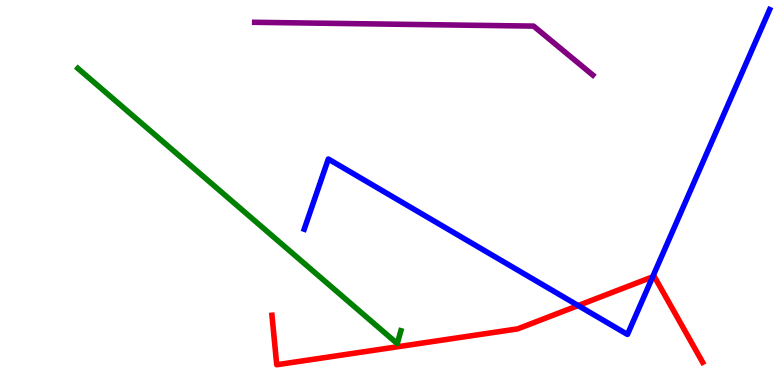[{'lines': ['blue', 'red'], 'intersections': [{'x': 7.46, 'y': 2.06}, {'x': 8.42, 'y': 2.81}]}, {'lines': ['green', 'red'], 'intersections': []}, {'lines': ['purple', 'red'], 'intersections': []}, {'lines': ['blue', 'green'], 'intersections': []}, {'lines': ['blue', 'purple'], 'intersections': []}, {'lines': ['green', 'purple'], 'intersections': []}]